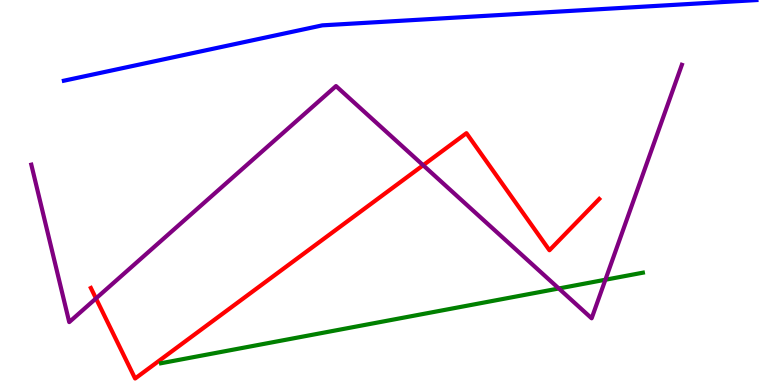[{'lines': ['blue', 'red'], 'intersections': []}, {'lines': ['green', 'red'], 'intersections': []}, {'lines': ['purple', 'red'], 'intersections': [{'x': 1.24, 'y': 2.25}, {'x': 5.46, 'y': 5.71}]}, {'lines': ['blue', 'green'], 'intersections': []}, {'lines': ['blue', 'purple'], 'intersections': []}, {'lines': ['green', 'purple'], 'intersections': [{'x': 7.21, 'y': 2.51}, {'x': 7.81, 'y': 2.73}]}]